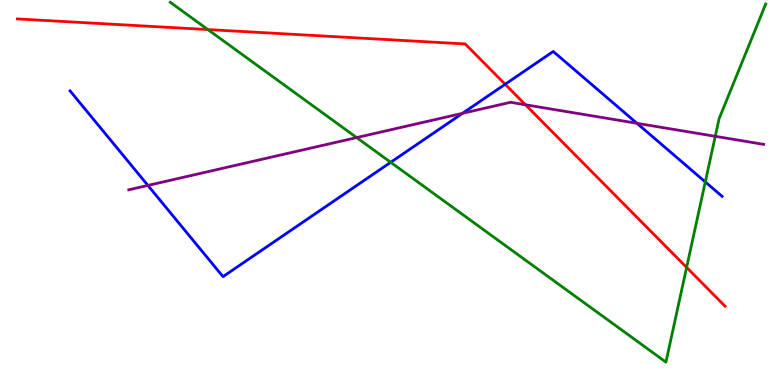[{'lines': ['blue', 'red'], 'intersections': [{'x': 6.52, 'y': 7.81}]}, {'lines': ['green', 'red'], 'intersections': [{'x': 2.68, 'y': 9.23}, {'x': 8.86, 'y': 3.05}]}, {'lines': ['purple', 'red'], 'intersections': [{'x': 6.78, 'y': 7.28}]}, {'lines': ['blue', 'green'], 'intersections': [{'x': 5.04, 'y': 5.78}, {'x': 9.1, 'y': 5.27}]}, {'lines': ['blue', 'purple'], 'intersections': [{'x': 1.91, 'y': 5.18}, {'x': 5.97, 'y': 7.06}, {'x': 8.22, 'y': 6.8}]}, {'lines': ['green', 'purple'], 'intersections': [{'x': 4.6, 'y': 6.43}, {'x': 9.23, 'y': 6.46}]}]